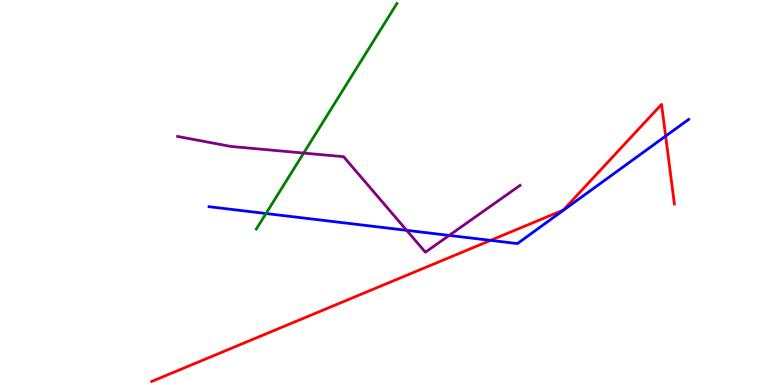[{'lines': ['blue', 'red'], 'intersections': [{'x': 6.33, 'y': 3.76}, {'x': 8.59, 'y': 6.46}]}, {'lines': ['green', 'red'], 'intersections': []}, {'lines': ['purple', 'red'], 'intersections': []}, {'lines': ['blue', 'green'], 'intersections': [{'x': 3.43, 'y': 4.45}]}, {'lines': ['blue', 'purple'], 'intersections': [{'x': 5.25, 'y': 4.02}, {'x': 5.8, 'y': 3.89}]}, {'lines': ['green', 'purple'], 'intersections': [{'x': 3.92, 'y': 6.02}]}]